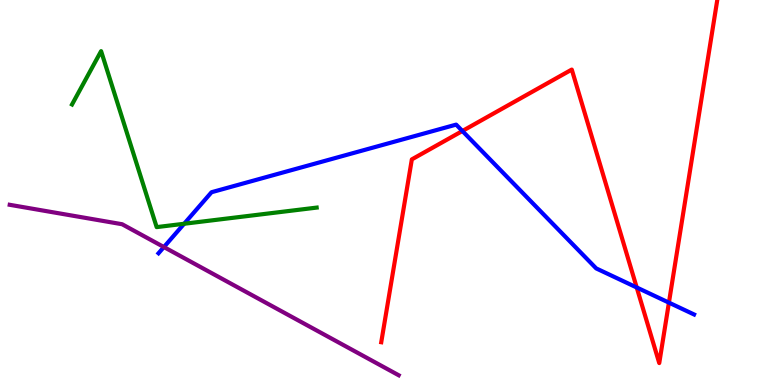[{'lines': ['blue', 'red'], 'intersections': [{'x': 5.97, 'y': 6.6}, {'x': 8.22, 'y': 2.53}, {'x': 8.63, 'y': 2.14}]}, {'lines': ['green', 'red'], 'intersections': []}, {'lines': ['purple', 'red'], 'intersections': []}, {'lines': ['blue', 'green'], 'intersections': [{'x': 2.38, 'y': 4.19}]}, {'lines': ['blue', 'purple'], 'intersections': [{'x': 2.11, 'y': 3.58}]}, {'lines': ['green', 'purple'], 'intersections': []}]